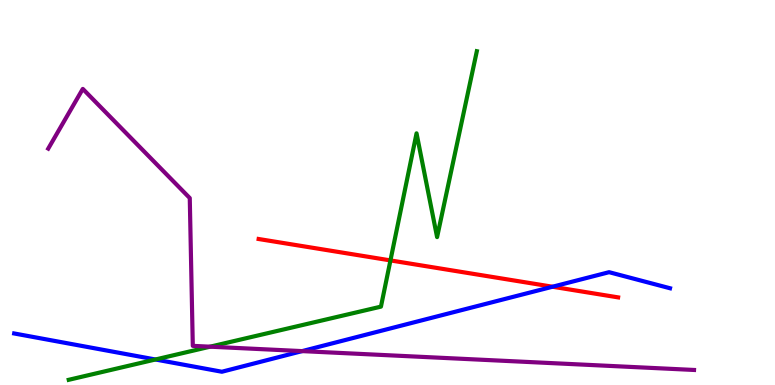[{'lines': ['blue', 'red'], 'intersections': [{'x': 7.13, 'y': 2.55}]}, {'lines': ['green', 'red'], 'intersections': [{'x': 5.04, 'y': 3.24}]}, {'lines': ['purple', 'red'], 'intersections': []}, {'lines': ['blue', 'green'], 'intersections': [{'x': 2.01, 'y': 0.662}]}, {'lines': ['blue', 'purple'], 'intersections': [{'x': 3.9, 'y': 0.88}]}, {'lines': ['green', 'purple'], 'intersections': [{'x': 2.71, 'y': 0.995}]}]